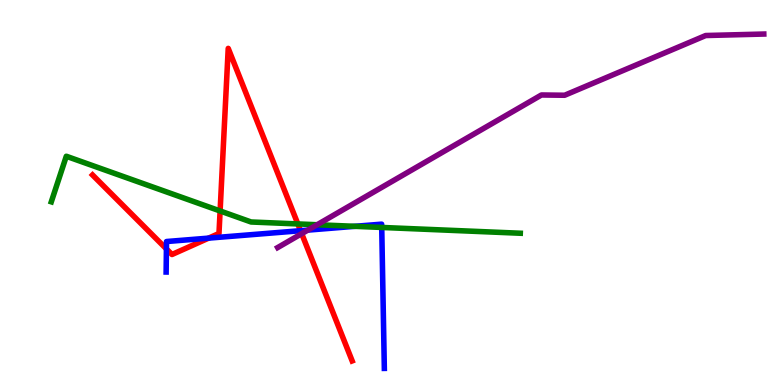[{'lines': ['blue', 'red'], 'intersections': [{'x': 2.15, 'y': 3.53}, {'x': 2.69, 'y': 3.81}, {'x': 3.88, 'y': 4.01}]}, {'lines': ['green', 'red'], 'intersections': [{'x': 2.84, 'y': 4.52}, {'x': 3.84, 'y': 4.18}]}, {'lines': ['purple', 'red'], 'intersections': [{'x': 3.89, 'y': 3.93}]}, {'lines': ['blue', 'green'], 'intersections': [{'x': 4.58, 'y': 4.12}, {'x': 4.93, 'y': 4.09}]}, {'lines': ['blue', 'purple'], 'intersections': [{'x': 3.97, 'y': 4.02}]}, {'lines': ['green', 'purple'], 'intersections': [{'x': 4.09, 'y': 4.16}]}]